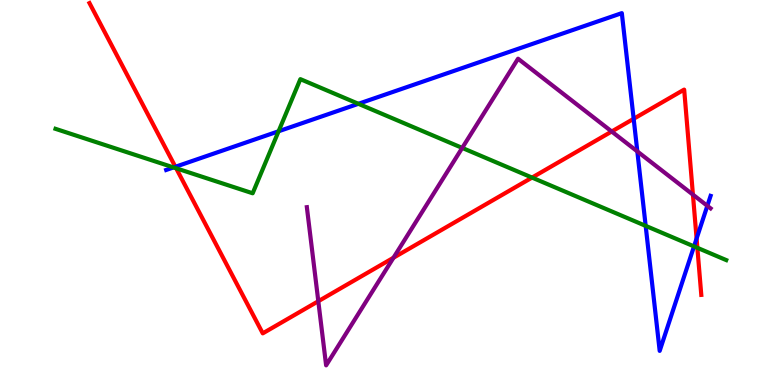[{'lines': ['blue', 'red'], 'intersections': [{'x': 2.26, 'y': 5.67}, {'x': 8.18, 'y': 6.91}, {'x': 8.99, 'y': 3.8}]}, {'lines': ['green', 'red'], 'intersections': [{'x': 2.27, 'y': 5.63}, {'x': 6.87, 'y': 5.39}, {'x': 9.0, 'y': 3.56}]}, {'lines': ['purple', 'red'], 'intersections': [{'x': 4.11, 'y': 2.18}, {'x': 5.08, 'y': 3.31}, {'x': 7.89, 'y': 6.58}, {'x': 8.94, 'y': 4.94}]}, {'lines': ['blue', 'green'], 'intersections': [{'x': 2.24, 'y': 5.65}, {'x': 3.59, 'y': 6.59}, {'x': 4.62, 'y': 7.3}, {'x': 8.33, 'y': 4.13}, {'x': 8.95, 'y': 3.6}]}, {'lines': ['blue', 'purple'], 'intersections': [{'x': 8.22, 'y': 6.07}, {'x': 9.13, 'y': 4.65}]}, {'lines': ['green', 'purple'], 'intersections': [{'x': 5.96, 'y': 6.16}]}]